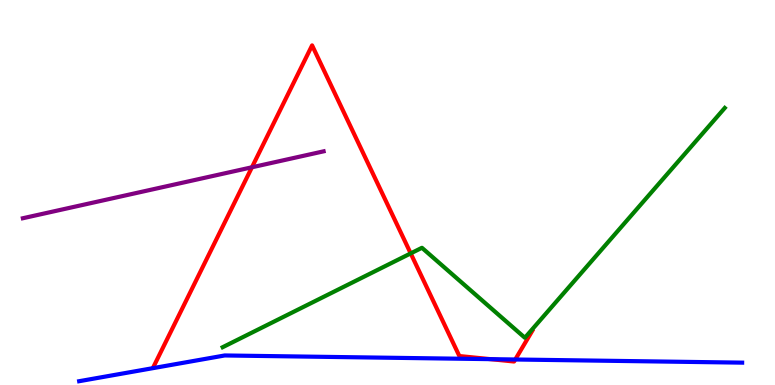[{'lines': ['blue', 'red'], 'intersections': [{'x': 6.33, 'y': 0.671}, {'x': 6.65, 'y': 0.662}]}, {'lines': ['green', 'red'], 'intersections': [{'x': 5.3, 'y': 3.42}]}, {'lines': ['purple', 'red'], 'intersections': [{'x': 3.25, 'y': 5.66}]}, {'lines': ['blue', 'green'], 'intersections': []}, {'lines': ['blue', 'purple'], 'intersections': []}, {'lines': ['green', 'purple'], 'intersections': []}]